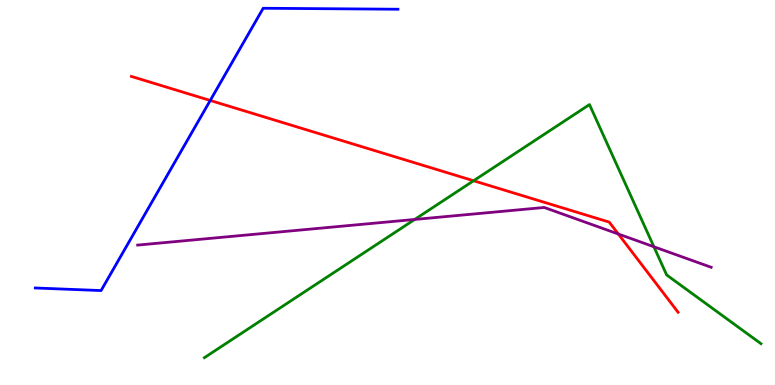[{'lines': ['blue', 'red'], 'intersections': [{'x': 2.71, 'y': 7.39}]}, {'lines': ['green', 'red'], 'intersections': [{'x': 6.11, 'y': 5.31}]}, {'lines': ['purple', 'red'], 'intersections': [{'x': 7.98, 'y': 3.92}]}, {'lines': ['blue', 'green'], 'intersections': []}, {'lines': ['blue', 'purple'], 'intersections': []}, {'lines': ['green', 'purple'], 'intersections': [{'x': 5.35, 'y': 4.3}, {'x': 8.44, 'y': 3.59}]}]